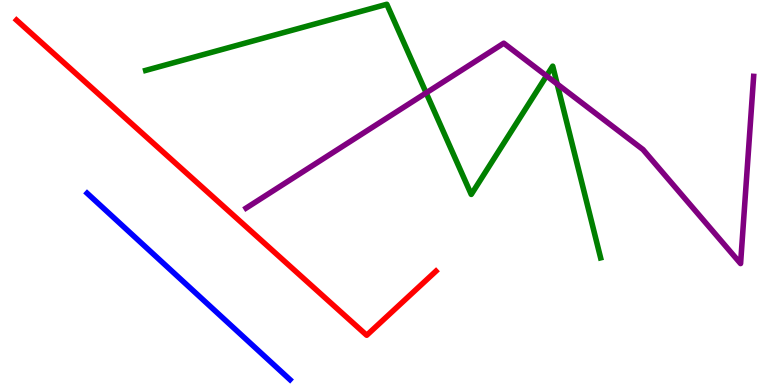[{'lines': ['blue', 'red'], 'intersections': []}, {'lines': ['green', 'red'], 'intersections': []}, {'lines': ['purple', 'red'], 'intersections': []}, {'lines': ['blue', 'green'], 'intersections': []}, {'lines': ['blue', 'purple'], 'intersections': []}, {'lines': ['green', 'purple'], 'intersections': [{'x': 5.5, 'y': 7.59}, {'x': 7.05, 'y': 8.03}, {'x': 7.19, 'y': 7.82}]}]